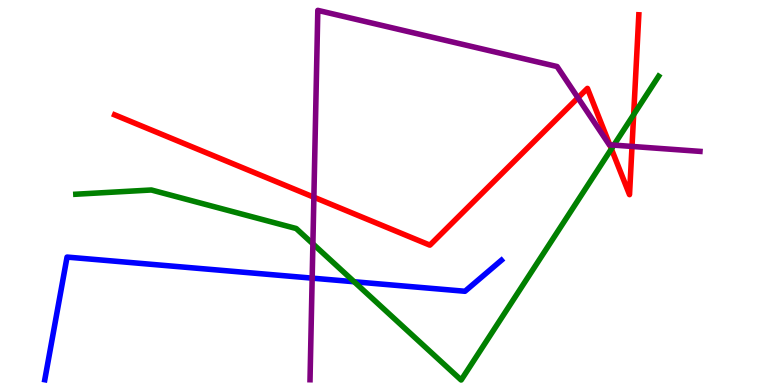[{'lines': ['blue', 'red'], 'intersections': []}, {'lines': ['green', 'red'], 'intersections': [{'x': 7.89, 'y': 6.13}, {'x': 8.18, 'y': 7.02}]}, {'lines': ['purple', 'red'], 'intersections': [{'x': 4.05, 'y': 4.88}, {'x': 7.46, 'y': 7.46}, {'x': 7.87, 'y': 6.24}, {'x': 8.16, 'y': 6.2}]}, {'lines': ['blue', 'green'], 'intersections': [{'x': 4.57, 'y': 2.68}]}, {'lines': ['blue', 'purple'], 'intersections': [{'x': 4.03, 'y': 2.78}]}, {'lines': ['green', 'purple'], 'intersections': [{'x': 4.04, 'y': 3.67}, {'x': 7.92, 'y': 6.23}]}]